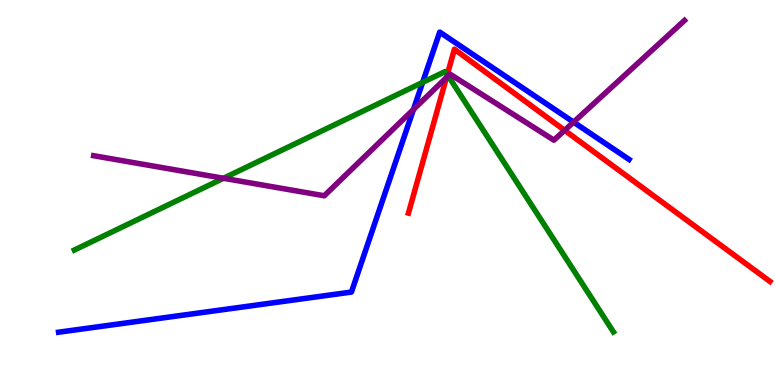[{'lines': ['blue', 'red'], 'intersections': []}, {'lines': ['green', 'red'], 'intersections': [{'x': 5.77, 'y': 8.06}]}, {'lines': ['purple', 'red'], 'intersections': [{'x': 5.76, 'y': 7.99}, {'x': 7.29, 'y': 6.61}]}, {'lines': ['blue', 'green'], 'intersections': [{'x': 5.45, 'y': 7.86}]}, {'lines': ['blue', 'purple'], 'intersections': [{'x': 5.33, 'y': 7.16}, {'x': 7.4, 'y': 6.83}]}, {'lines': ['green', 'purple'], 'intersections': [{'x': 2.88, 'y': 5.37}, {'x': 5.78, 'y': 8.03}]}]